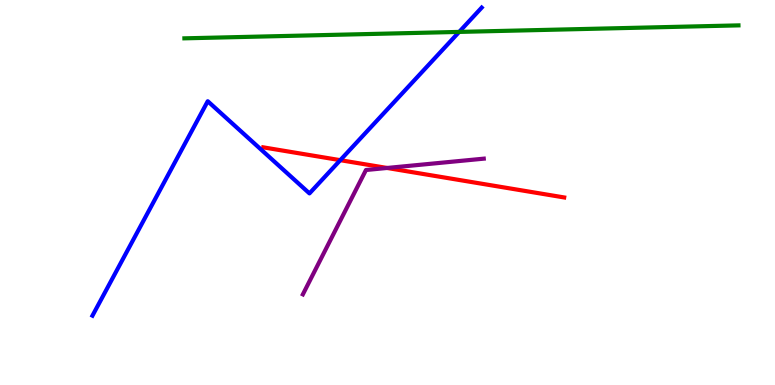[{'lines': ['blue', 'red'], 'intersections': [{'x': 4.39, 'y': 5.84}]}, {'lines': ['green', 'red'], 'intersections': []}, {'lines': ['purple', 'red'], 'intersections': [{'x': 4.99, 'y': 5.64}]}, {'lines': ['blue', 'green'], 'intersections': [{'x': 5.92, 'y': 9.17}]}, {'lines': ['blue', 'purple'], 'intersections': []}, {'lines': ['green', 'purple'], 'intersections': []}]